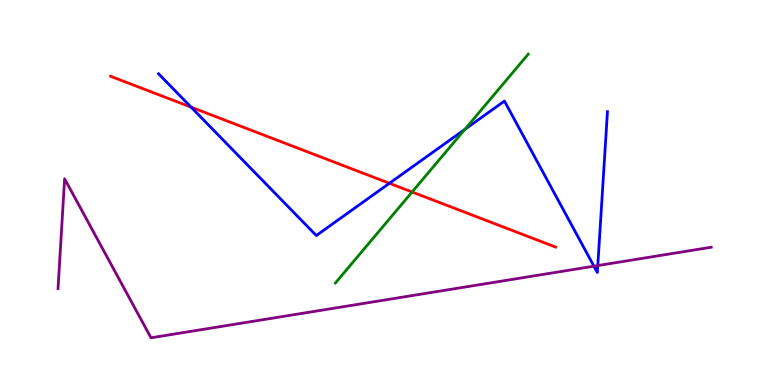[{'lines': ['blue', 'red'], 'intersections': [{'x': 2.47, 'y': 7.22}, {'x': 5.02, 'y': 5.24}]}, {'lines': ['green', 'red'], 'intersections': [{'x': 5.32, 'y': 5.01}]}, {'lines': ['purple', 'red'], 'intersections': []}, {'lines': ['blue', 'green'], 'intersections': [{'x': 6.0, 'y': 6.64}]}, {'lines': ['blue', 'purple'], 'intersections': [{'x': 7.66, 'y': 3.09}, {'x': 7.71, 'y': 3.1}]}, {'lines': ['green', 'purple'], 'intersections': []}]